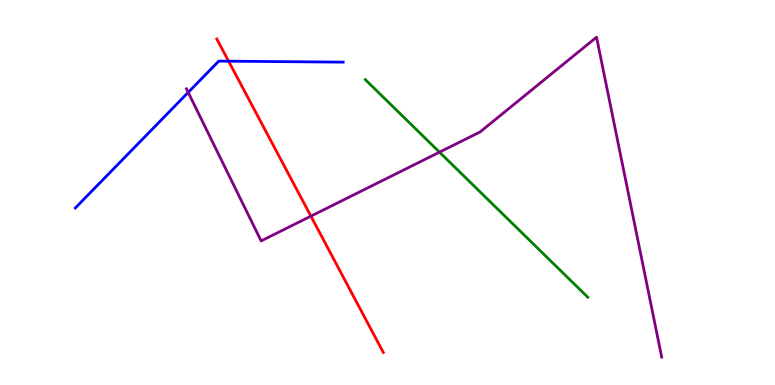[{'lines': ['blue', 'red'], 'intersections': [{'x': 2.95, 'y': 8.41}]}, {'lines': ['green', 'red'], 'intersections': []}, {'lines': ['purple', 'red'], 'intersections': [{'x': 4.01, 'y': 4.39}]}, {'lines': ['blue', 'green'], 'intersections': []}, {'lines': ['blue', 'purple'], 'intersections': [{'x': 2.43, 'y': 7.6}]}, {'lines': ['green', 'purple'], 'intersections': [{'x': 5.67, 'y': 6.05}]}]